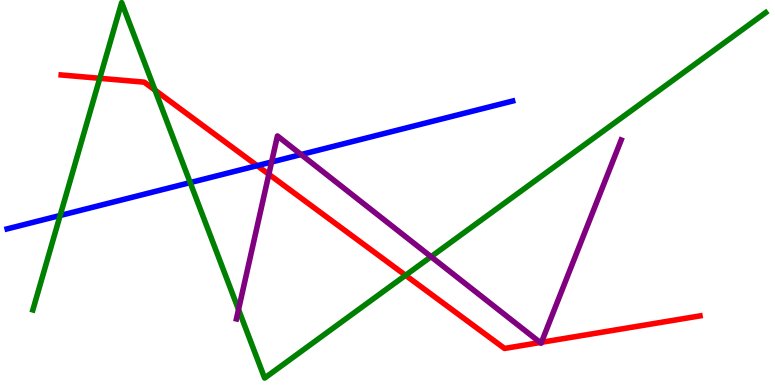[{'lines': ['blue', 'red'], 'intersections': [{'x': 3.32, 'y': 5.7}]}, {'lines': ['green', 'red'], 'intersections': [{'x': 1.29, 'y': 7.97}, {'x': 2.0, 'y': 7.66}, {'x': 5.23, 'y': 2.85}]}, {'lines': ['purple', 'red'], 'intersections': [{'x': 3.47, 'y': 5.47}, {'x': 6.97, 'y': 1.1}, {'x': 6.99, 'y': 1.11}]}, {'lines': ['blue', 'green'], 'intersections': [{'x': 0.776, 'y': 4.4}, {'x': 2.45, 'y': 5.26}]}, {'lines': ['blue', 'purple'], 'intersections': [{'x': 3.5, 'y': 5.79}, {'x': 3.89, 'y': 5.99}]}, {'lines': ['green', 'purple'], 'intersections': [{'x': 3.08, 'y': 1.96}, {'x': 5.56, 'y': 3.33}]}]